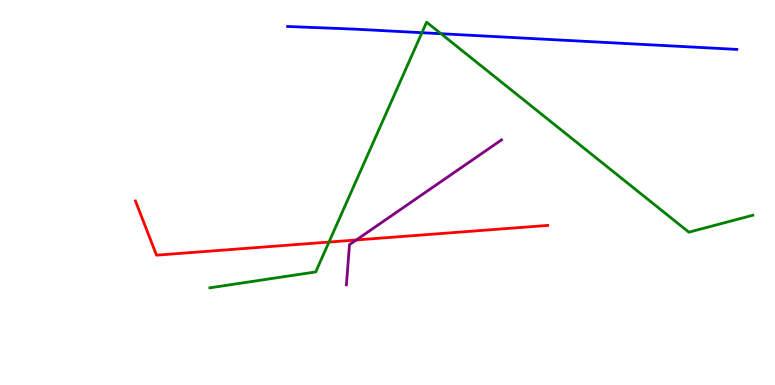[{'lines': ['blue', 'red'], 'intersections': []}, {'lines': ['green', 'red'], 'intersections': [{'x': 4.24, 'y': 3.71}]}, {'lines': ['purple', 'red'], 'intersections': [{'x': 4.6, 'y': 3.77}]}, {'lines': ['blue', 'green'], 'intersections': [{'x': 5.44, 'y': 9.15}, {'x': 5.69, 'y': 9.12}]}, {'lines': ['blue', 'purple'], 'intersections': []}, {'lines': ['green', 'purple'], 'intersections': []}]